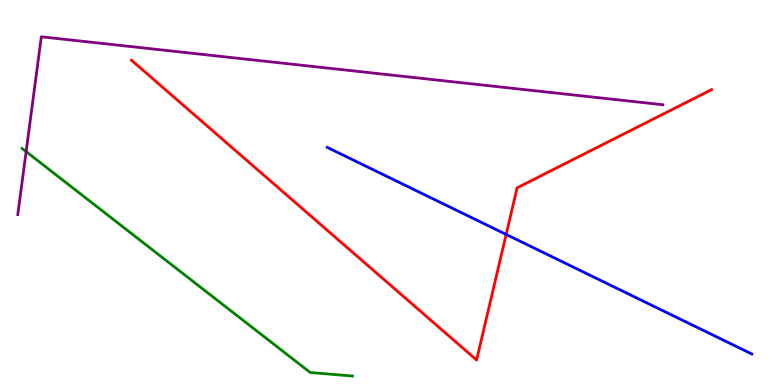[{'lines': ['blue', 'red'], 'intersections': [{'x': 6.53, 'y': 3.91}]}, {'lines': ['green', 'red'], 'intersections': []}, {'lines': ['purple', 'red'], 'intersections': []}, {'lines': ['blue', 'green'], 'intersections': []}, {'lines': ['blue', 'purple'], 'intersections': []}, {'lines': ['green', 'purple'], 'intersections': [{'x': 0.337, 'y': 6.06}]}]